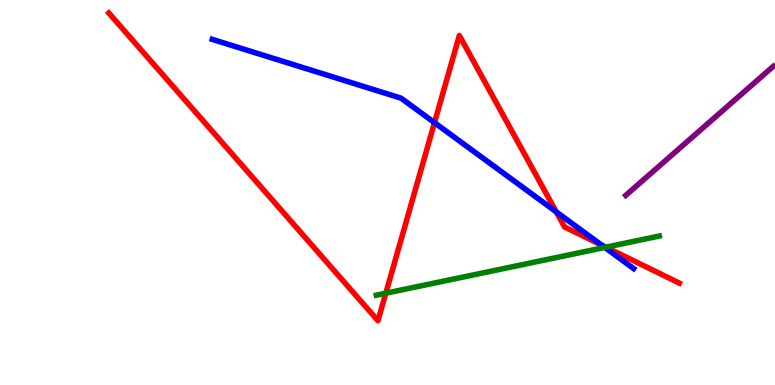[{'lines': ['blue', 'red'], 'intersections': [{'x': 5.61, 'y': 6.81}, {'x': 7.18, 'y': 4.5}, {'x': 7.76, 'y': 3.64}]}, {'lines': ['green', 'red'], 'intersections': [{'x': 4.98, 'y': 2.38}, {'x': 7.82, 'y': 3.58}]}, {'lines': ['purple', 'red'], 'intersections': []}, {'lines': ['blue', 'green'], 'intersections': [{'x': 7.8, 'y': 3.57}]}, {'lines': ['blue', 'purple'], 'intersections': []}, {'lines': ['green', 'purple'], 'intersections': []}]